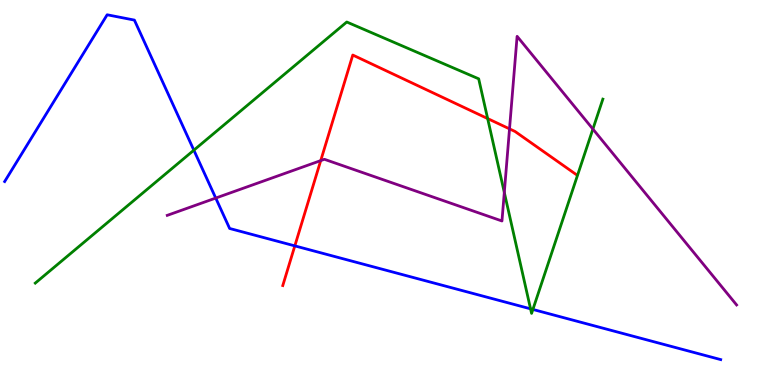[{'lines': ['blue', 'red'], 'intersections': [{'x': 3.8, 'y': 3.61}]}, {'lines': ['green', 'red'], 'intersections': [{'x': 6.29, 'y': 6.92}]}, {'lines': ['purple', 'red'], 'intersections': [{'x': 4.14, 'y': 5.83}, {'x': 6.57, 'y': 6.65}]}, {'lines': ['blue', 'green'], 'intersections': [{'x': 2.5, 'y': 6.1}, {'x': 6.85, 'y': 1.98}, {'x': 6.88, 'y': 1.96}]}, {'lines': ['blue', 'purple'], 'intersections': [{'x': 2.78, 'y': 4.86}]}, {'lines': ['green', 'purple'], 'intersections': [{'x': 6.51, 'y': 5.0}, {'x': 7.65, 'y': 6.65}]}]